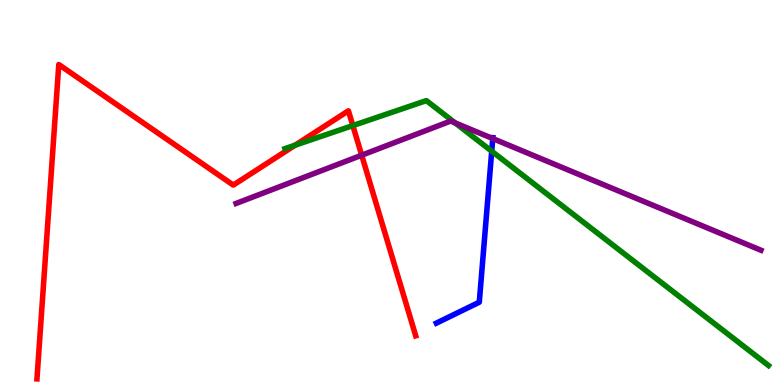[{'lines': ['blue', 'red'], 'intersections': []}, {'lines': ['green', 'red'], 'intersections': [{'x': 3.81, 'y': 6.23}, {'x': 4.55, 'y': 6.74}]}, {'lines': ['purple', 'red'], 'intersections': [{'x': 4.67, 'y': 5.97}]}, {'lines': ['blue', 'green'], 'intersections': [{'x': 6.34, 'y': 6.07}]}, {'lines': ['blue', 'purple'], 'intersections': [{'x': 6.36, 'y': 6.4}]}, {'lines': ['green', 'purple'], 'intersections': [{'x': 5.87, 'y': 6.81}]}]